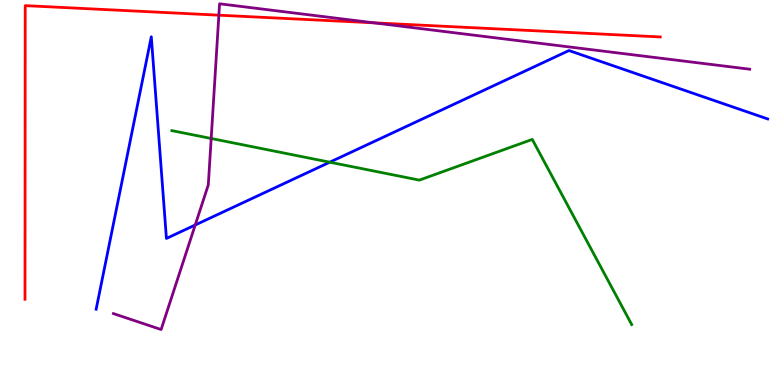[{'lines': ['blue', 'red'], 'intersections': []}, {'lines': ['green', 'red'], 'intersections': []}, {'lines': ['purple', 'red'], 'intersections': [{'x': 2.82, 'y': 9.61}, {'x': 4.82, 'y': 9.41}]}, {'lines': ['blue', 'green'], 'intersections': [{'x': 4.25, 'y': 5.79}]}, {'lines': ['blue', 'purple'], 'intersections': [{'x': 2.52, 'y': 4.16}]}, {'lines': ['green', 'purple'], 'intersections': [{'x': 2.73, 'y': 6.4}]}]